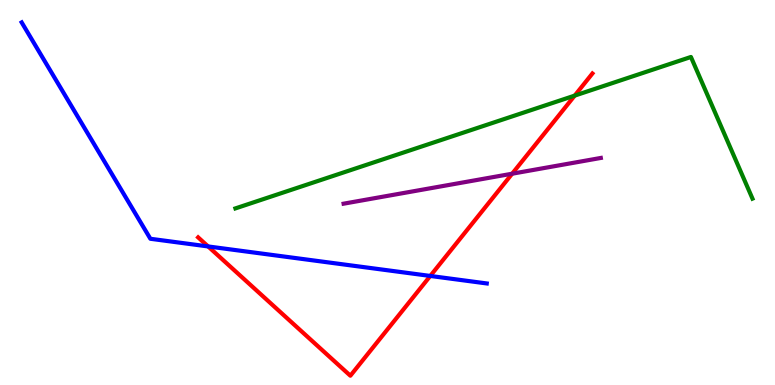[{'lines': ['blue', 'red'], 'intersections': [{'x': 2.69, 'y': 3.6}, {'x': 5.55, 'y': 2.83}]}, {'lines': ['green', 'red'], 'intersections': [{'x': 7.42, 'y': 7.52}]}, {'lines': ['purple', 'red'], 'intersections': [{'x': 6.61, 'y': 5.49}]}, {'lines': ['blue', 'green'], 'intersections': []}, {'lines': ['blue', 'purple'], 'intersections': []}, {'lines': ['green', 'purple'], 'intersections': []}]